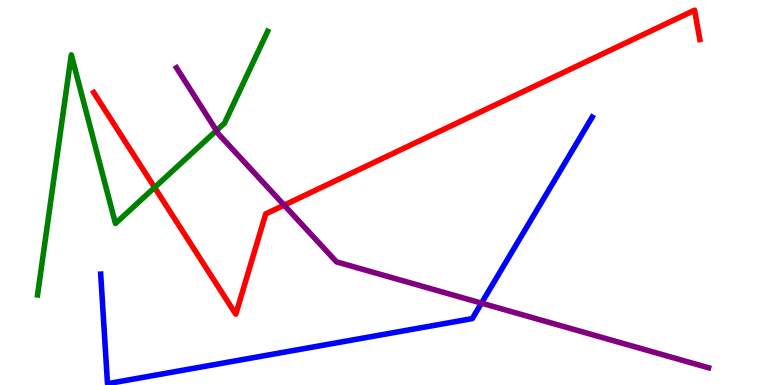[{'lines': ['blue', 'red'], 'intersections': []}, {'lines': ['green', 'red'], 'intersections': [{'x': 1.99, 'y': 5.13}]}, {'lines': ['purple', 'red'], 'intersections': [{'x': 3.67, 'y': 4.67}]}, {'lines': ['blue', 'green'], 'intersections': []}, {'lines': ['blue', 'purple'], 'intersections': [{'x': 6.21, 'y': 2.13}]}, {'lines': ['green', 'purple'], 'intersections': [{'x': 2.79, 'y': 6.61}]}]